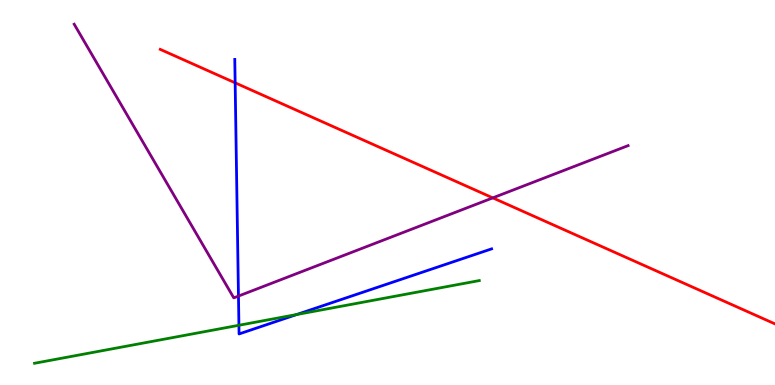[{'lines': ['blue', 'red'], 'intersections': [{'x': 3.03, 'y': 7.85}]}, {'lines': ['green', 'red'], 'intersections': []}, {'lines': ['purple', 'red'], 'intersections': [{'x': 6.36, 'y': 4.86}]}, {'lines': ['blue', 'green'], 'intersections': [{'x': 3.08, 'y': 1.55}, {'x': 3.83, 'y': 1.83}]}, {'lines': ['blue', 'purple'], 'intersections': [{'x': 3.08, 'y': 2.31}]}, {'lines': ['green', 'purple'], 'intersections': []}]